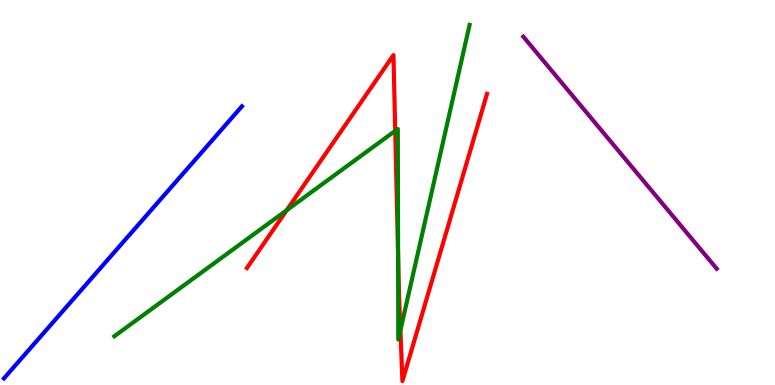[{'lines': ['blue', 'red'], 'intersections': []}, {'lines': ['green', 'red'], 'intersections': [{'x': 3.7, 'y': 4.54}, {'x': 5.1, 'y': 6.6}, {'x': 5.14, 'y': 3.37}, {'x': 5.17, 'y': 1.42}]}, {'lines': ['purple', 'red'], 'intersections': []}, {'lines': ['blue', 'green'], 'intersections': []}, {'lines': ['blue', 'purple'], 'intersections': []}, {'lines': ['green', 'purple'], 'intersections': []}]